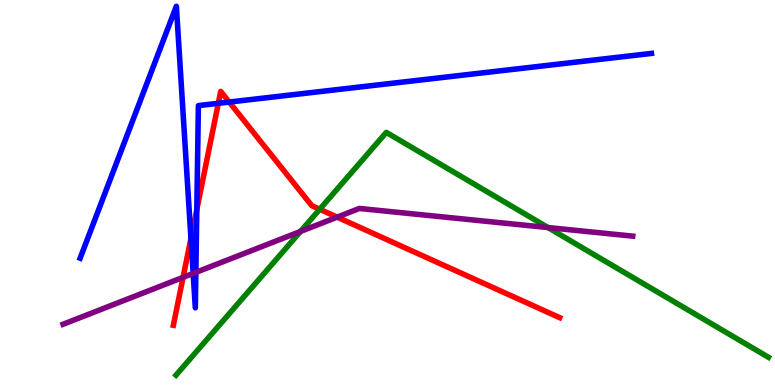[{'lines': ['blue', 'red'], 'intersections': [{'x': 2.46, 'y': 3.81}, {'x': 2.54, 'y': 4.56}, {'x': 2.82, 'y': 7.32}, {'x': 2.96, 'y': 7.35}]}, {'lines': ['green', 'red'], 'intersections': [{'x': 4.13, 'y': 4.56}]}, {'lines': ['purple', 'red'], 'intersections': [{'x': 2.36, 'y': 2.8}, {'x': 4.35, 'y': 4.36}]}, {'lines': ['blue', 'green'], 'intersections': []}, {'lines': ['blue', 'purple'], 'intersections': [{'x': 2.49, 'y': 2.9}, {'x': 2.53, 'y': 2.93}]}, {'lines': ['green', 'purple'], 'intersections': [{'x': 3.88, 'y': 3.99}, {'x': 7.07, 'y': 4.09}]}]